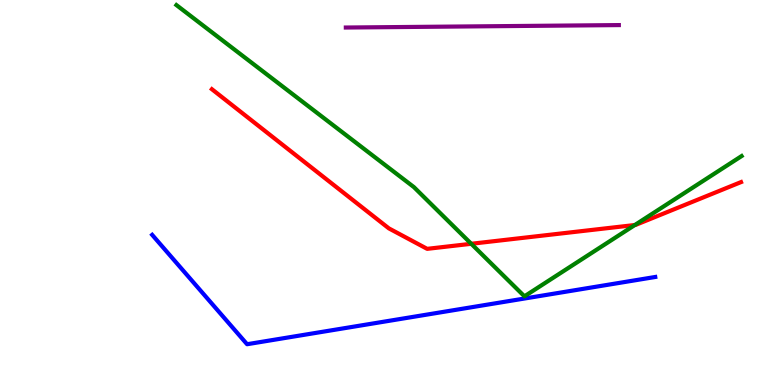[{'lines': ['blue', 'red'], 'intersections': []}, {'lines': ['green', 'red'], 'intersections': [{'x': 6.08, 'y': 3.67}, {'x': 8.19, 'y': 4.16}]}, {'lines': ['purple', 'red'], 'intersections': []}, {'lines': ['blue', 'green'], 'intersections': []}, {'lines': ['blue', 'purple'], 'intersections': []}, {'lines': ['green', 'purple'], 'intersections': []}]